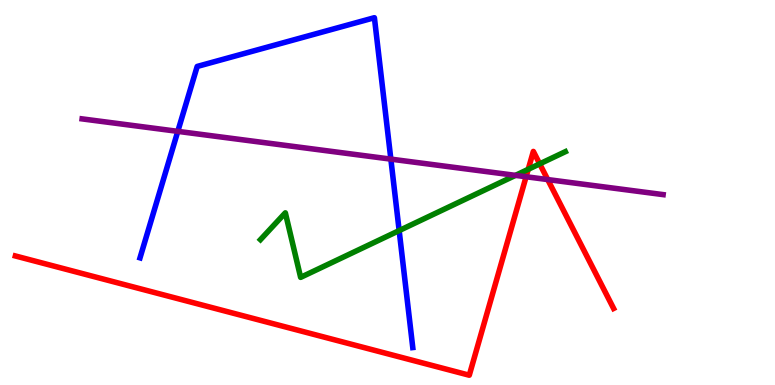[{'lines': ['blue', 'red'], 'intersections': []}, {'lines': ['green', 'red'], 'intersections': [{'x': 6.82, 'y': 5.6}, {'x': 6.96, 'y': 5.74}]}, {'lines': ['purple', 'red'], 'intersections': [{'x': 6.79, 'y': 5.41}, {'x': 7.07, 'y': 5.34}]}, {'lines': ['blue', 'green'], 'intersections': [{'x': 5.15, 'y': 4.01}]}, {'lines': ['blue', 'purple'], 'intersections': [{'x': 2.29, 'y': 6.59}, {'x': 5.04, 'y': 5.87}]}, {'lines': ['green', 'purple'], 'intersections': [{'x': 6.65, 'y': 5.44}]}]